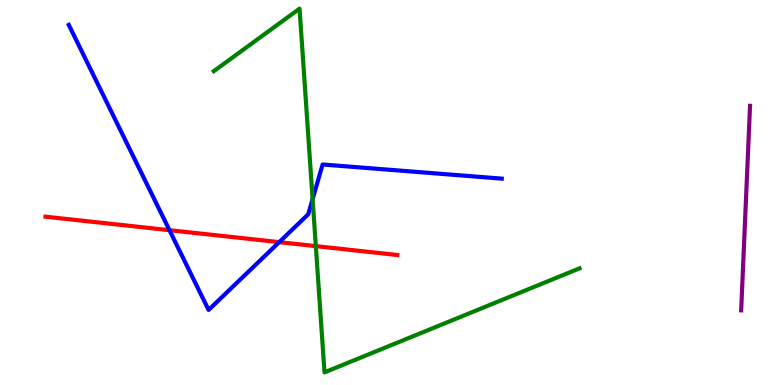[{'lines': ['blue', 'red'], 'intersections': [{'x': 2.19, 'y': 4.02}, {'x': 3.6, 'y': 3.71}]}, {'lines': ['green', 'red'], 'intersections': [{'x': 4.08, 'y': 3.61}]}, {'lines': ['purple', 'red'], 'intersections': []}, {'lines': ['blue', 'green'], 'intersections': [{'x': 4.03, 'y': 4.83}]}, {'lines': ['blue', 'purple'], 'intersections': []}, {'lines': ['green', 'purple'], 'intersections': []}]